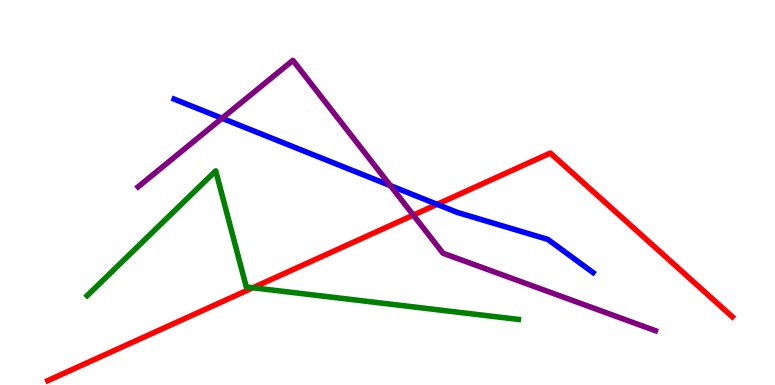[{'lines': ['blue', 'red'], 'intersections': [{'x': 5.64, 'y': 4.69}]}, {'lines': ['green', 'red'], 'intersections': [{'x': 3.26, 'y': 2.53}]}, {'lines': ['purple', 'red'], 'intersections': [{'x': 5.33, 'y': 4.41}]}, {'lines': ['blue', 'green'], 'intersections': []}, {'lines': ['blue', 'purple'], 'intersections': [{'x': 2.87, 'y': 6.93}, {'x': 5.04, 'y': 5.18}]}, {'lines': ['green', 'purple'], 'intersections': []}]